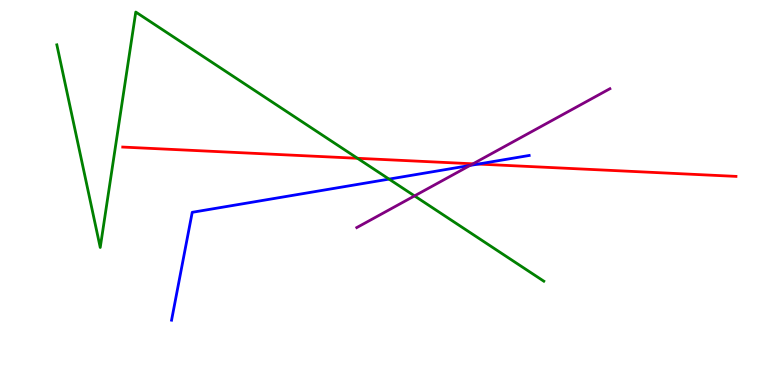[{'lines': ['blue', 'red'], 'intersections': [{'x': 6.17, 'y': 5.74}]}, {'lines': ['green', 'red'], 'intersections': [{'x': 4.61, 'y': 5.89}]}, {'lines': ['purple', 'red'], 'intersections': [{'x': 6.1, 'y': 5.75}]}, {'lines': ['blue', 'green'], 'intersections': [{'x': 5.02, 'y': 5.35}]}, {'lines': ['blue', 'purple'], 'intersections': [{'x': 6.07, 'y': 5.7}]}, {'lines': ['green', 'purple'], 'intersections': [{'x': 5.35, 'y': 4.91}]}]